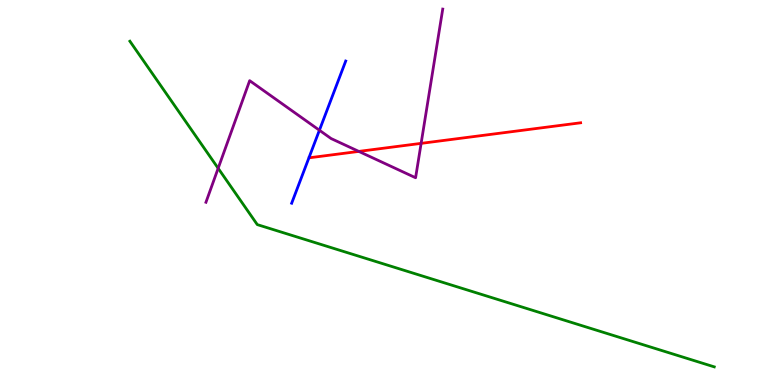[{'lines': ['blue', 'red'], 'intersections': []}, {'lines': ['green', 'red'], 'intersections': []}, {'lines': ['purple', 'red'], 'intersections': [{'x': 4.63, 'y': 6.07}, {'x': 5.43, 'y': 6.28}]}, {'lines': ['blue', 'green'], 'intersections': []}, {'lines': ['blue', 'purple'], 'intersections': [{'x': 4.12, 'y': 6.62}]}, {'lines': ['green', 'purple'], 'intersections': [{'x': 2.82, 'y': 5.63}]}]